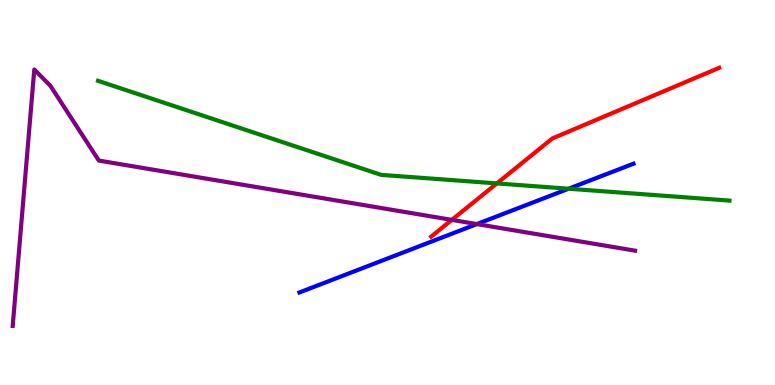[{'lines': ['blue', 'red'], 'intersections': []}, {'lines': ['green', 'red'], 'intersections': [{'x': 6.41, 'y': 5.24}]}, {'lines': ['purple', 'red'], 'intersections': [{'x': 5.83, 'y': 4.29}]}, {'lines': ['blue', 'green'], 'intersections': [{'x': 7.34, 'y': 5.1}]}, {'lines': ['blue', 'purple'], 'intersections': [{'x': 6.15, 'y': 4.18}]}, {'lines': ['green', 'purple'], 'intersections': []}]